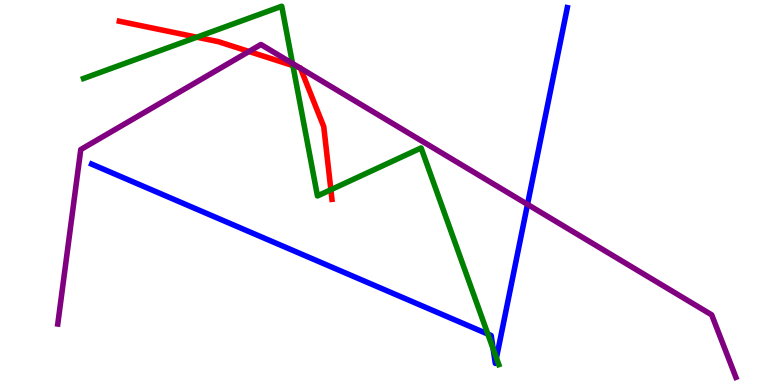[{'lines': ['blue', 'red'], 'intersections': []}, {'lines': ['green', 'red'], 'intersections': [{'x': 2.54, 'y': 9.03}, {'x': 3.78, 'y': 8.3}, {'x': 4.27, 'y': 5.07}]}, {'lines': ['purple', 'red'], 'intersections': [{'x': 3.21, 'y': 8.66}, {'x': 3.87, 'y': 8.24}, {'x': 3.88, 'y': 8.23}]}, {'lines': ['blue', 'green'], 'intersections': [{'x': 6.29, 'y': 1.32}, {'x': 6.36, 'y': 0.939}, {'x': 6.41, 'y': 0.702}]}, {'lines': ['blue', 'purple'], 'intersections': [{'x': 6.81, 'y': 4.69}]}, {'lines': ['green', 'purple'], 'intersections': [{'x': 3.77, 'y': 8.35}]}]